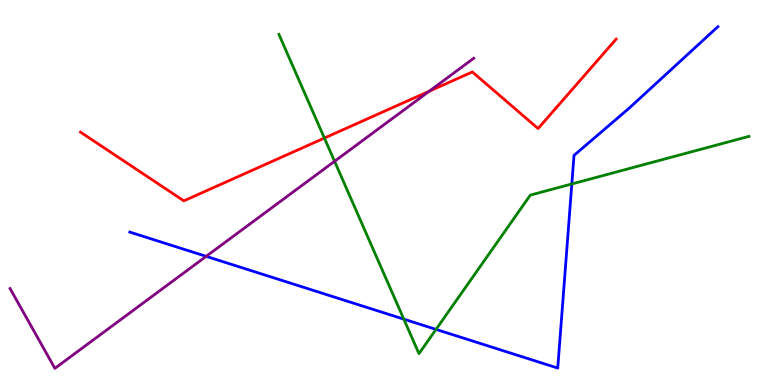[{'lines': ['blue', 'red'], 'intersections': []}, {'lines': ['green', 'red'], 'intersections': [{'x': 4.19, 'y': 6.41}]}, {'lines': ['purple', 'red'], 'intersections': [{'x': 5.54, 'y': 7.63}]}, {'lines': ['blue', 'green'], 'intersections': [{'x': 5.21, 'y': 1.71}, {'x': 5.63, 'y': 1.44}, {'x': 7.38, 'y': 5.22}]}, {'lines': ['blue', 'purple'], 'intersections': [{'x': 2.66, 'y': 3.34}]}, {'lines': ['green', 'purple'], 'intersections': [{'x': 4.32, 'y': 5.81}]}]